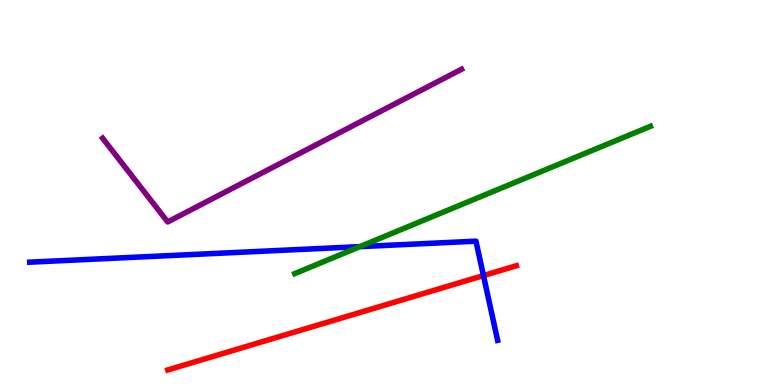[{'lines': ['blue', 'red'], 'intersections': [{'x': 6.24, 'y': 2.84}]}, {'lines': ['green', 'red'], 'intersections': []}, {'lines': ['purple', 'red'], 'intersections': []}, {'lines': ['blue', 'green'], 'intersections': [{'x': 4.64, 'y': 3.59}]}, {'lines': ['blue', 'purple'], 'intersections': []}, {'lines': ['green', 'purple'], 'intersections': []}]